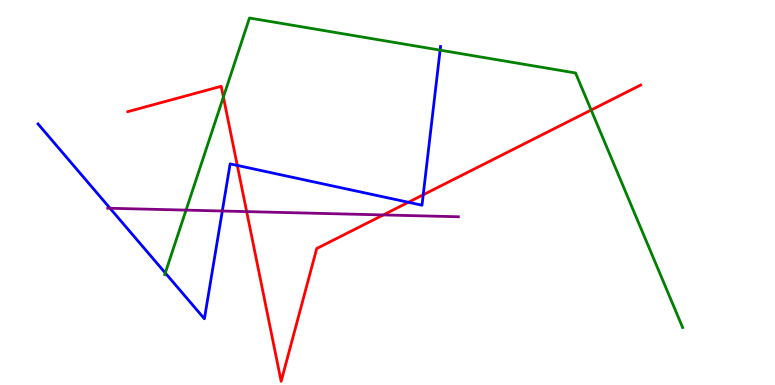[{'lines': ['blue', 'red'], 'intersections': [{'x': 3.06, 'y': 5.7}, {'x': 5.27, 'y': 4.75}, {'x': 5.46, 'y': 4.94}]}, {'lines': ['green', 'red'], 'intersections': [{'x': 2.88, 'y': 7.48}, {'x': 7.63, 'y': 7.14}]}, {'lines': ['purple', 'red'], 'intersections': [{'x': 3.18, 'y': 4.5}, {'x': 4.95, 'y': 4.42}]}, {'lines': ['blue', 'green'], 'intersections': [{'x': 2.13, 'y': 2.91}, {'x': 5.68, 'y': 8.7}]}, {'lines': ['blue', 'purple'], 'intersections': [{'x': 1.42, 'y': 4.59}, {'x': 2.87, 'y': 4.52}]}, {'lines': ['green', 'purple'], 'intersections': [{'x': 2.4, 'y': 4.54}]}]